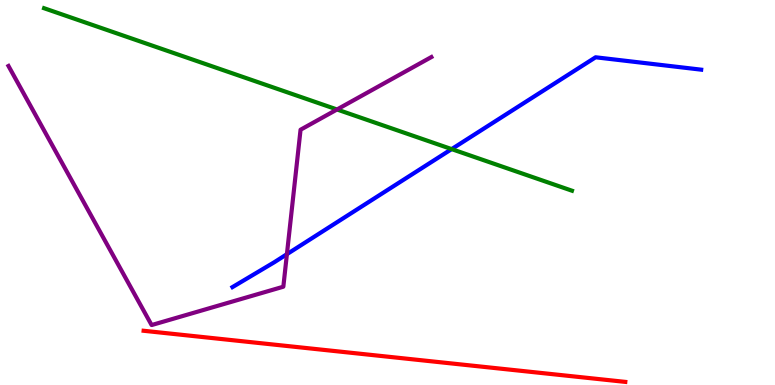[{'lines': ['blue', 'red'], 'intersections': []}, {'lines': ['green', 'red'], 'intersections': []}, {'lines': ['purple', 'red'], 'intersections': []}, {'lines': ['blue', 'green'], 'intersections': [{'x': 5.83, 'y': 6.13}]}, {'lines': ['blue', 'purple'], 'intersections': [{'x': 3.7, 'y': 3.4}]}, {'lines': ['green', 'purple'], 'intersections': [{'x': 4.35, 'y': 7.16}]}]